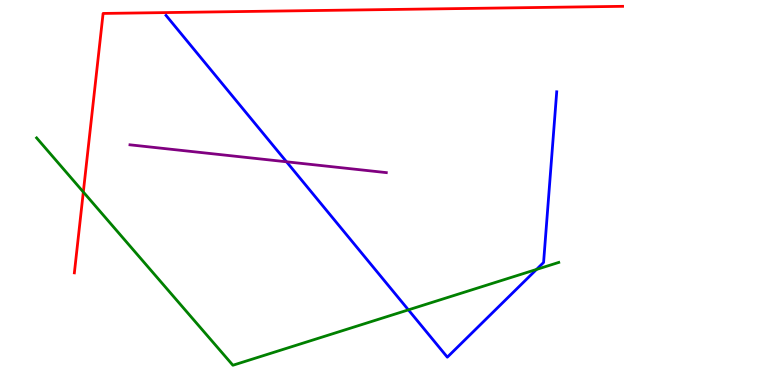[{'lines': ['blue', 'red'], 'intersections': []}, {'lines': ['green', 'red'], 'intersections': [{'x': 1.08, 'y': 5.01}]}, {'lines': ['purple', 'red'], 'intersections': []}, {'lines': ['blue', 'green'], 'intersections': [{'x': 5.27, 'y': 1.95}, {'x': 6.92, 'y': 3.0}]}, {'lines': ['blue', 'purple'], 'intersections': [{'x': 3.7, 'y': 5.8}]}, {'lines': ['green', 'purple'], 'intersections': []}]